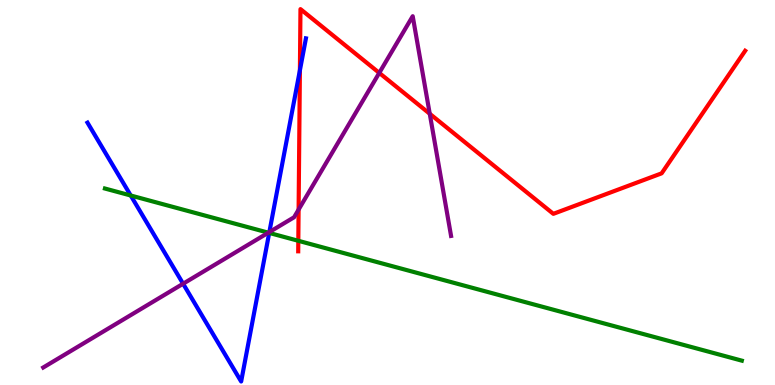[{'lines': ['blue', 'red'], 'intersections': [{'x': 3.87, 'y': 8.17}]}, {'lines': ['green', 'red'], 'intersections': [{'x': 3.85, 'y': 3.75}]}, {'lines': ['purple', 'red'], 'intersections': [{'x': 3.85, 'y': 4.56}, {'x': 4.89, 'y': 8.11}, {'x': 5.55, 'y': 7.04}]}, {'lines': ['blue', 'green'], 'intersections': [{'x': 1.69, 'y': 4.92}, {'x': 3.47, 'y': 3.95}]}, {'lines': ['blue', 'purple'], 'intersections': [{'x': 2.36, 'y': 2.63}, {'x': 3.48, 'y': 3.97}]}, {'lines': ['green', 'purple'], 'intersections': [{'x': 3.46, 'y': 3.96}]}]